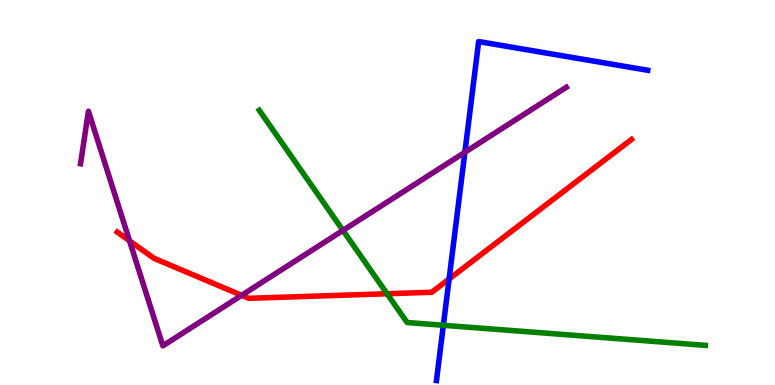[{'lines': ['blue', 'red'], 'intersections': [{'x': 5.79, 'y': 2.75}]}, {'lines': ['green', 'red'], 'intersections': [{'x': 4.99, 'y': 2.37}]}, {'lines': ['purple', 'red'], 'intersections': [{'x': 1.67, 'y': 3.75}, {'x': 3.12, 'y': 2.33}]}, {'lines': ['blue', 'green'], 'intersections': [{'x': 5.72, 'y': 1.55}]}, {'lines': ['blue', 'purple'], 'intersections': [{'x': 6.0, 'y': 6.04}]}, {'lines': ['green', 'purple'], 'intersections': [{'x': 4.43, 'y': 4.02}]}]